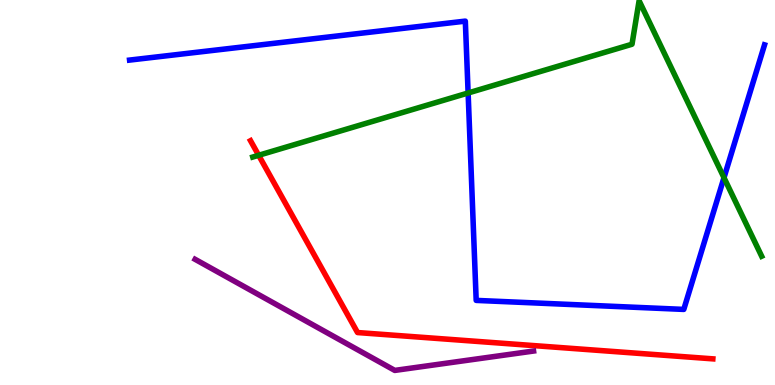[{'lines': ['blue', 'red'], 'intersections': []}, {'lines': ['green', 'red'], 'intersections': [{'x': 3.34, 'y': 5.97}]}, {'lines': ['purple', 'red'], 'intersections': []}, {'lines': ['blue', 'green'], 'intersections': [{'x': 6.04, 'y': 7.58}, {'x': 9.34, 'y': 5.38}]}, {'lines': ['blue', 'purple'], 'intersections': []}, {'lines': ['green', 'purple'], 'intersections': []}]